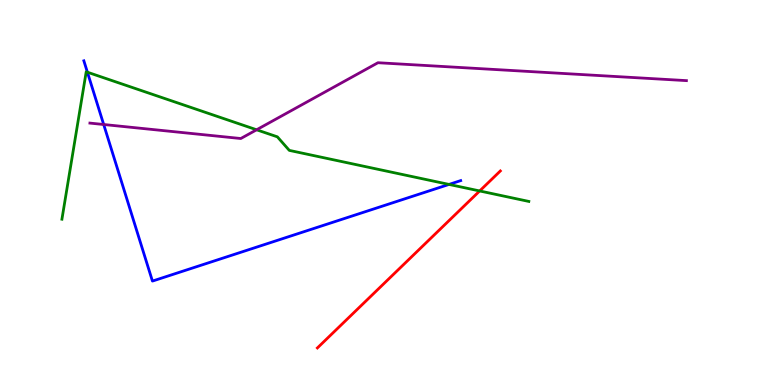[{'lines': ['blue', 'red'], 'intersections': []}, {'lines': ['green', 'red'], 'intersections': [{'x': 6.19, 'y': 5.04}]}, {'lines': ['purple', 'red'], 'intersections': []}, {'lines': ['blue', 'green'], 'intersections': [{'x': 1.13, 'y': 8.12}, {'x': 5.79, 'y': 5.21}]}, {'lines': ['blue', 'purple'], 'intersections': [{'x': 1.34, 'y': 6.77}]}, {'lines': ['green', 'purple'], 'intersections': [{'x': 3.31, 'y': 6.63}]}]